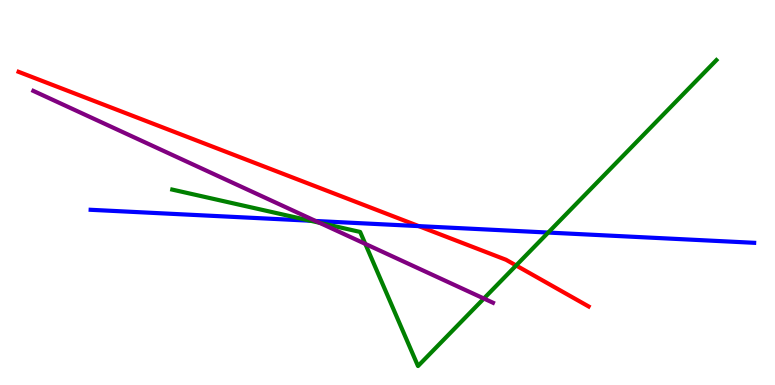[{'lines': ['blue', 'red'], 'intersections': [{'x': 5.4, 'y': 4.13}]}, {'lines': ['green', 'red'], 'intersections': [{'x': 6.66, 'y': 3.1}]}, {'lines': ['purple', 'red'], 'intersections': []}, {'lines': ['blue', 'green'], 'intersections': [{'x': 4.01, 'y': 4.27}, {'x': 7.07, 'y': 3.96}]}, {'lines': ['blue', 'purple'], 'intersections': [{'x': 4.07, 'y': 4.26}]}, {'lines': ['green', 'purple'], 'intersections': [{'x': 4.12, 'y': 4.21}, {'x': 4.71, 'y': 3.67}, {'x': 6.24, 'y': 2.25}]}]